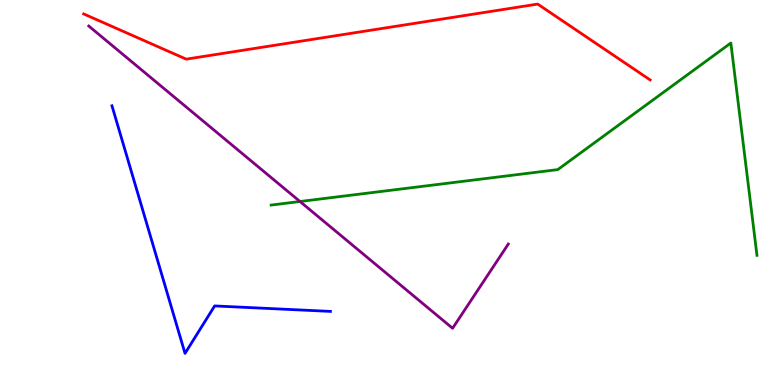[{'lines': ['blue', 'red'], 'intersections': []}, {'lines': ['green', 'red'], 'intersections': []}, {'lines': ['purple', 'red'], 'intersections': []}, {'lines': ['blue', 'green'], 'intersections': []}, {'lines': ['blue', 'purple'], 'intersections': []}, {'lines': ['green', 'purple'], 'intersections': [{'x': 3.87, 'y': 4.77}]}]